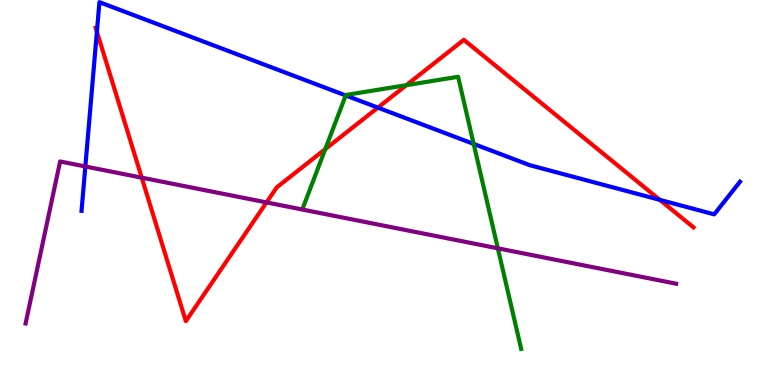[{'lines': ['blue', 'red'], 'intersections': [{'x': 1.25, 'y': 9.18}, {'x': 4.88, 'y': 7.2}, {'x': 8.51, 'y': 4.81}]}, {'lines': ['green', 'red'], 'intersections': [{'x': 4.2, 'y': 6.13}, {'x': 5.24, 'y': 7.79}]}, {'lines': ['purple', 'red'], 'intersections': [{'x': 1.83, 'y': 5.39}, {'x': 3.44, 'y': 4.74}]}, {'lines': ['blue', 'green'], 'intersections': [{'x': 4.46, 'y': 7.52}, {'x': 6.11, 'y': 6.26}]}, {'lines': ['blue', 'purple'], 'intersections': [{'x': 1.1, 'y': 5.68}]}, {'lines': ['green', 'purple'], 'intersections': [{'x': 6.42, 'y': 3.55}]}]